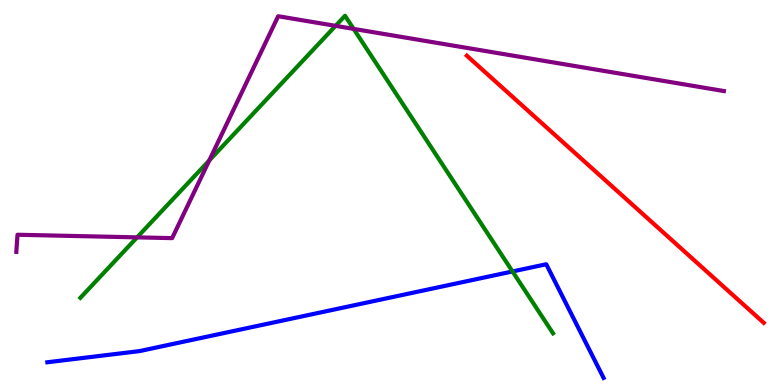[{'lines': ['blue', 'red'], 'intersections': []}, {'lines': ['green', 'red'], 'intersections': []}, {'lines': ['purple', 'red'], 'intersections': []}, {'lines': ['blue', 'green'], 'intersections': [{'x': 6.61, 'y': 2.95}]}, {'lines': ['blue', 'purple'], 'intersections': []}, {'lines': ['green', 'purple'], 'intersections': [{'x': 1.77, 'y': 3.83}, {'x': 2.7, 'y': 5.83}, {'x': 4.33, 'y': 9.33}, {'x': 4.56, 'y': 9.25}]}]